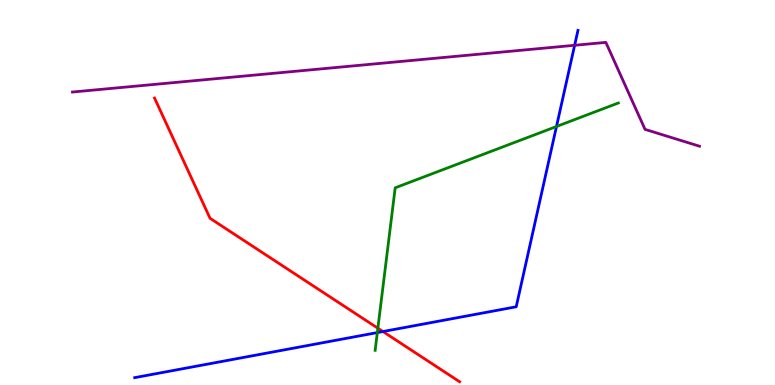[{'lines': ['blue', 'red'], 'intersections': [{'x': 4.94, 'y': 1.39}]}, {'lines': ['green', 'red'], 'intersections': [{'x': 4.88, 'y': 1.47}]}, {'lines': ['purple', 'red'], 'intersections': []}, {'lines': ['blue', 'green'], 'intersections': [{'x': 4.87, 'y': 1.36}, {'x': 7.18, 'y': 6.71}]}, {'lines': ['blue', 'purple'], 'intersections': [{'x': 7.41, 'y': 8.82}]}, {'lines': ['green', 'purple'], 'intersections': []}]